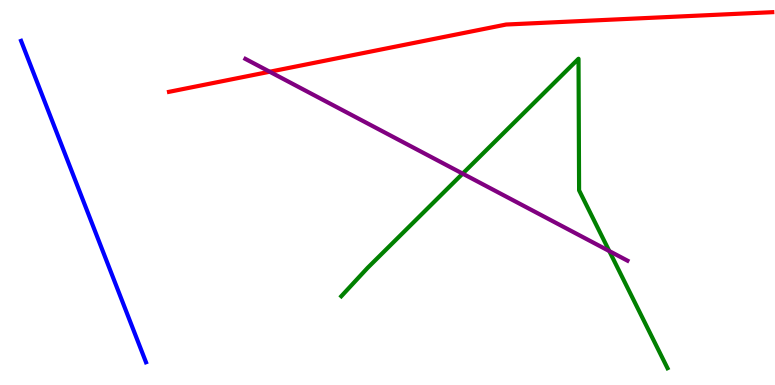[{'lines': ['blue', 'red'], 'intersections': []}, {'lines': ['green', 'red'], 'intersections': []}, {'lines': ['purple', 'red'], 'intersections': [{'x': 3.48, 'y': 8.14}]}, {'lines': ['blue', 'green'], 'intersections': []}, {'lines': ['blue', 'purple'], 'intersections': []}, {'lines': ['green', 'purple'], 'intersections': [{'x': 5.97, 'y': 5.49}, {'x': 7.86, 'y': 3.48}]}]